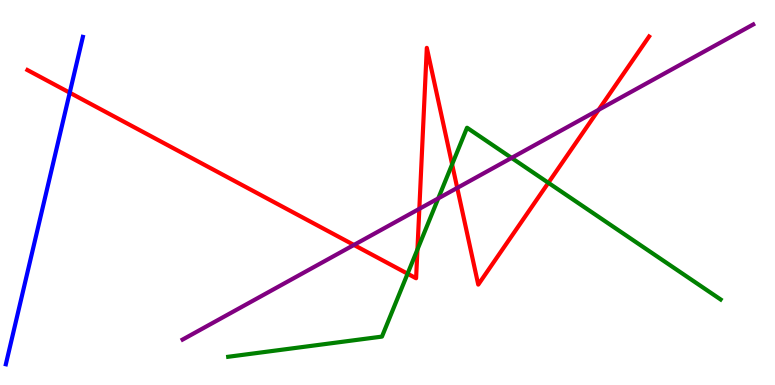[{'lines': ['blue', 'red'], 'intersections': [{'x': 0.9, 'y': 7.59}]}, {'lines': ['green', 'red'], 'intersections': [{'x': 5.26, 'y': 2.89}, {'x': 5.39, 'y': 3.52}, {'x': 5.83, 'y': 5.73}, {'x': 7.08, 'y': 5.25}]}, {'lines': ['purple', 'red'], 'intersections': [{'x': 4.57, 'y': 3.64}, {'x': 5.41, 'y': 4.58}, {'x': 5.9, 'y': 5.12}, {'x': 7.72, 'y': 7.15}]}, {'lines': ['blue', 'green'], 'intersections': []}, {'lines': ['blue', 'purple'], 'intersections': []}, {'lines': ['green', 'purple'], 'intersections': [{'x': 5.65, 'y': 4.85}, {'x': 6.6, 'y': 5.9}]}]